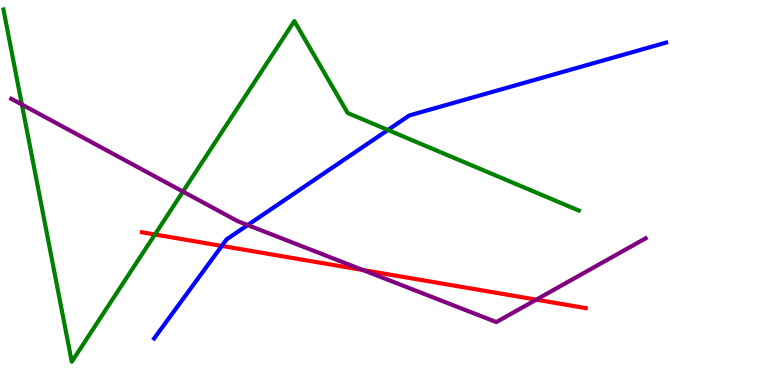[{'lines': ['blue', 'red'], 'intersections': [{'x': 2.86, 'y': 3.61}]}, {'lines': ['green', 'red'], 'intersections': [{'x': 2.0, 'y': 3.91}]}, {'lines': ['purple', 'red'], 'intersections': [{'x': 4.68, 'y': 2.99}, {'x': 6.92, 'y': 2.22}]}, {'lines': ['blue', 'green'], 'intersections': [{'x': 5.0, 'y': 6.62}]}, {'lines': ['blue', 'purple'], 'intersections': [{'x': 3.2, 'y': 4.15}]}, {'lines': ['green', 'purple'], 'intersections': [{'x': 0.282, 'y': 7.29}, {'x': 2.36, 'y': 5.02}]}]